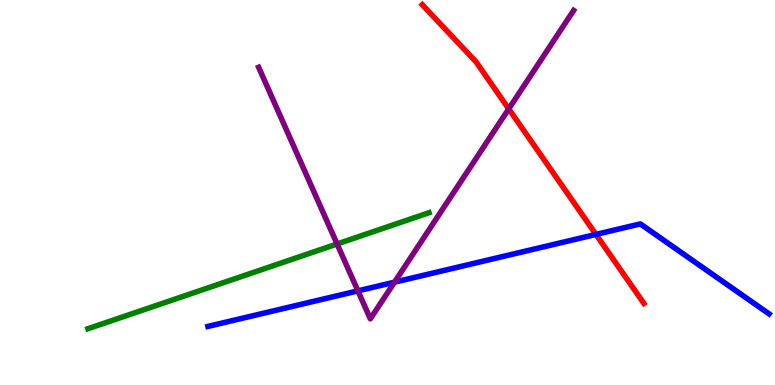[{'lines': ['blue', 'red'], 'intersections': [{'x': 7.69, 'y': 3.91}]}, {'lines': ['green', 'red'], 'intersections': []}, {'lines': ['purple', 'red'], 'intersections': [{'x': 6.56, 'y': 7.17}]}, {'lines': ['blue', 'green'], 'intersections': []}, {'lines': ['blue', 'purple'], 'intersections': [{'x': 4.62, 'y': 2.45}, {'x': 5.09, 'y': 2.67}]}, {'lines': ['green', 'purple'], 'intersections': [{'x': 4.35, 'y': 3.66}]}]